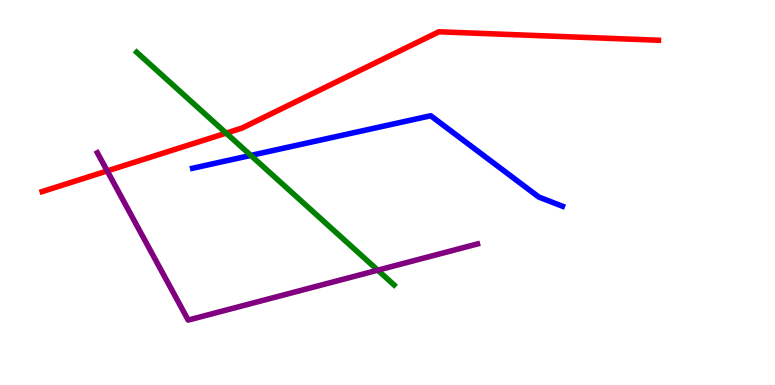[{'lines': ['blue', 'red'], 'intersections': []}, {'lines': ['green', 'red'], 'intersections': [{'x': 2.92, 'y': 6.54}]}, {'lines': ['purple', 'red'], 'intersections': [{'x': 1.38, 'y': 5.56}]}, {'lines': ['blue', 'green'], 'intersections': [{'x': 3.24, 'y': 5.96}]}, {'lines': ['blue', 'purple'], 'intersections': []}, {'lines': ['green', 'purple'], 'intersections': [{'x': 4.87, 'y': 2.98}]}]